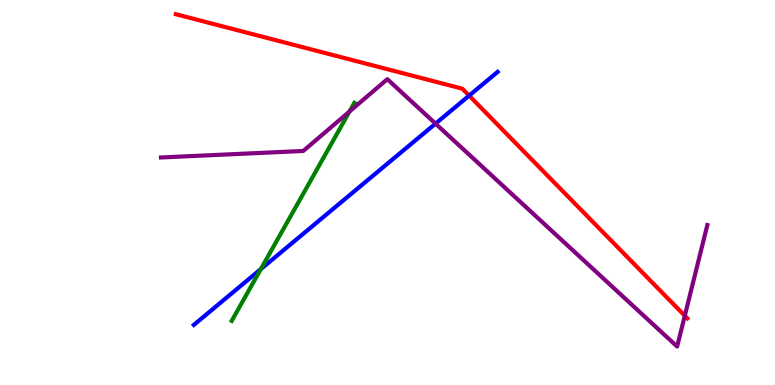[{'lines': ['blue', 'red'], 'intersections': [{'x': 6.05, 'y': 7.52}]}, {'lines': ['green', 'red'], 'intersections': []}, {'lines': ['purple', 'red'], 'intersections': [{'x': 8.84, 'y': 1.8}]}, {'lines': ['blue', 'green'], 'intersections': [{'x': 3.37, 'y': 3.01}]}, {'lines': ['blue', 'purple'], 'intersections': [{'x': 5.62, 'y': 6.79}]}, {'lines': ['green', 'purple'], 'intersections': [{'x': 4.51, 'y': 7.1}]}]